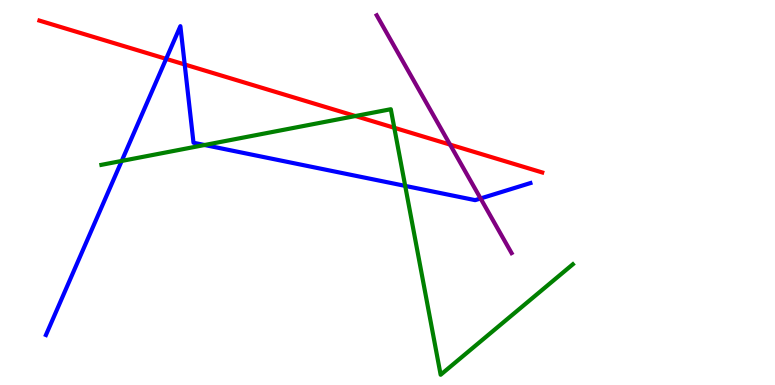[{'lines': ['blue', 'red'], 'intersections': [{'x': 2.14, 'y': 8.47}, {'x': 2.38, 'y': 8.33}]}, {'lines': ['green', 'red'], 'intersections': [{'x': 4.59, 'y': 6.99}, {'x': 5.09, 'y': 6.68}]}, {'lines': ['purple', 'red'], 'intersections': [{'x': 5.81, 'y': 6.24}]}, {'lines': ['blue', 'green'], 'intersections': [{'x': 1.57, 'y': 5.82}, {'x': 2.64, 'y': 6.23}, {'x': 5.23, 'y': 5.17}]}, {'lines': ['blue', 'purple'], 'intersections': [{'x': 6.2, 'y': 4.85}]}, {'lines': ['green', 'purple'], 'intersections': []}]